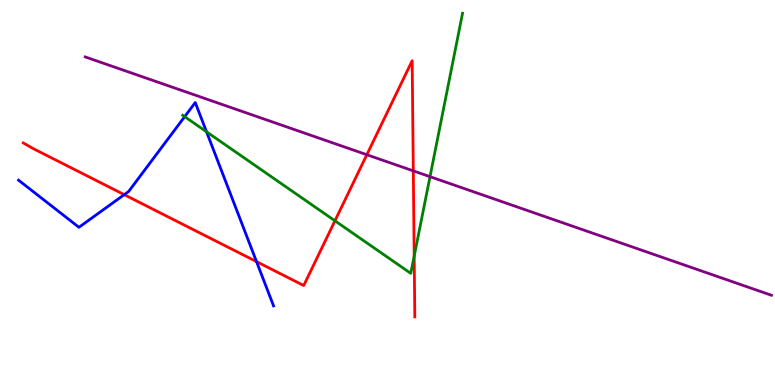[{'lines': ['blue', 'red'], 'intersections': [{'x': 1.6, 'y': 4.94}, {'x': 3.31, 'y': 3.2}]}, {'lines': ['green', 'red'], 'intersections': [{'x': 4.32, 'y': 4.27}, {'x': 5.34, 'y': 3.35}]}, {'lines': ['purple', 'red'], 'intersections': [{'x': 4.73, 'y': 5.98}, {'x': 5.33, 'y': 5.56}]}, {'lines': ['blue', 'green'], 'intersections': [{'x': 2.38, 'y': 6.97}, {'x': 2.66, 'y': 6.58}]}, {'lines': ['blue', 'purple'], 'intersections': []}, {'lines': ['green', 'purple'], 'intersections': [{'x': 5.55, 'y': 5.41}]}]